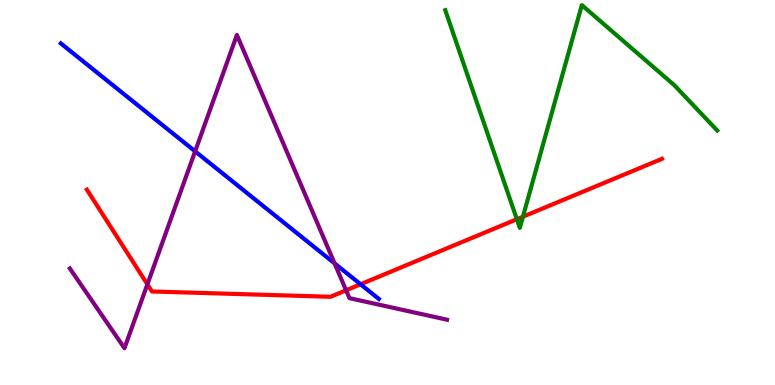[{'lines': ['blue', 'red'], 'intersections': [{'x': 4.65, 'y': 2.62}]}, {'lines': ['green', 'red'], 'intersections': [{'x': 6.67, 'y': 4.31}, {'x': 6.75, 'y': 4.37}]}, {'lines': ['purple', 'red'], 'intersections': [{'x': 1.9, 'y': 2.61}, {'x': 4.47, 'y': 2.46}]}, {'lines': ['blue', 'green'], 'intersections': []}, {'lines': ['blue', 'purple'], 'intersections': [{'x': 2.52, 'y': 6.07}, {'x': 4.32, 'y': 3.16}]}, {'lines': ['green', 'purple'], 'intersections': []}]